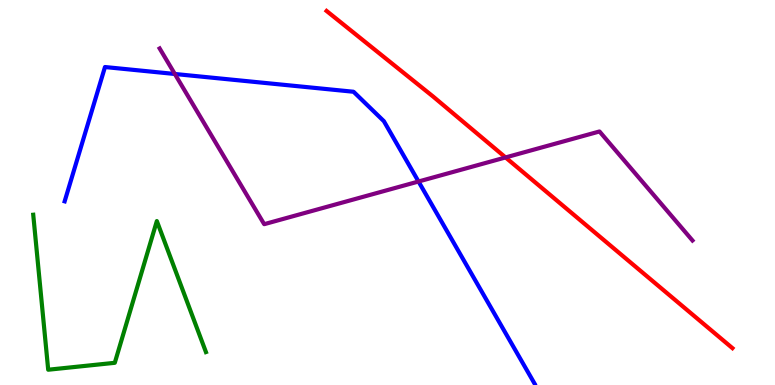[{'lines': ['blue', 'red'], 'intersections': []}, {'lines': ['green', 'red'], 'intersections': []}, {'lines': ['purple', 'red'], 'intersections': [{'x': 6.52, 'y': 5.91}]}, {'lines': ['blue', 'green'], 'intersections': []}, {'lines': ['blue', 'purple'], 'intersections': [{'x': 2.26, 'y': 8.08}, {'x': 5.4, 'y': 5.29}]}, {'lines': ['green', 'purple'], 'intersections': []}]